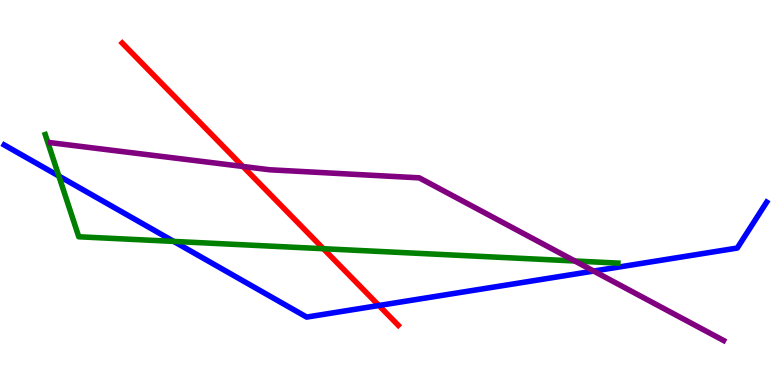[{'lines': ['blue', 'red'], 'intersections': [{'x': 4.89, 'y': 2.06}]}, {'lines': ['green', 'red'], 'intersections': [{'x': 4.17, 'y': 3.54}]}, {'lines': ['purple', 'red'], 'intersections': [{'x': 3.13, 'y': 5.68}]}, {'lines': ['blue', 'green'], 'intersections': [{'x': 0.759, 'y': 5.43}, {'x': 2.24, 'y': 3.73}]}, {'lines': ['blue', 'purple'], 'intersections': [{'x': 7.66, 'y': 2.96}]}, {'lines': ['green', 'purple'], 'intersections': [{'x': 7.42, 'y': 3.22}]}]